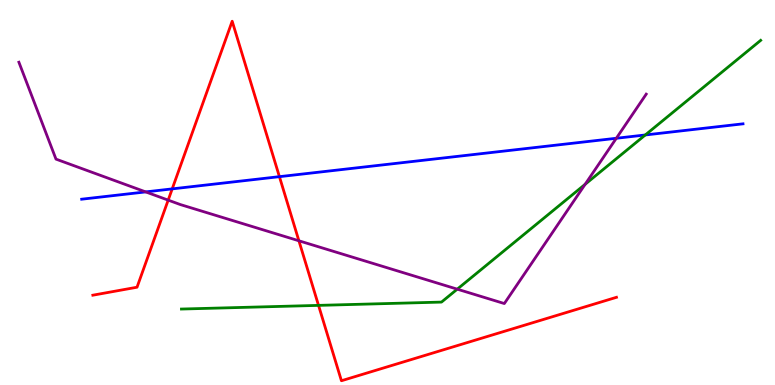[{'lines': ['blue', 'red'], 'intersections': [{'x': 2.22, 'y': 5.09}, {'x': 3.61, 'y': 5.41}]}, {'lines': ['green', 'red'], 'intersections': [{'x': 4.11, 'y': 2.07}]}, {'lines': ['purple', 'red'], 'intersections': [{'x': 2.17, 'y': 4.8}, {'x': 3.86, 'y': 3.75}]}, {'lines': ['blue', 'green'], 'intersections': [{'x': 8.33, 'y': 6.49}]}, {'lines': ['blue', 'purple'], 'intersections': [{'x': 1.88, 'y': 5.02}, {'x': 7.95, 'y': 6.41}]}, {'lines': ['green', 'purple'], 'intersections': [{'x': 5.9, 'y': 2.49}, {'x': 7.55, 'y': 5.21}]}]